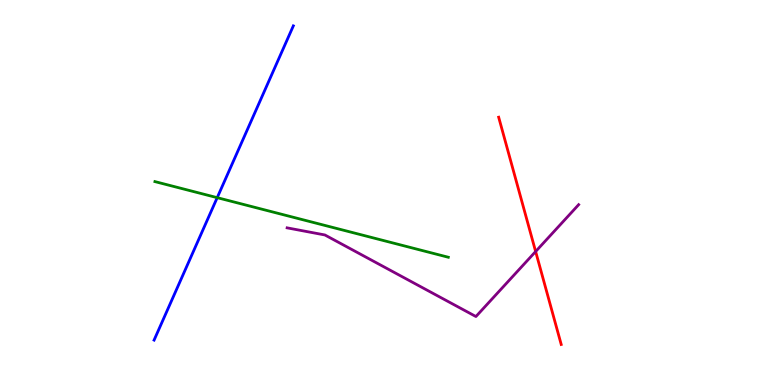[{'lines': ['blue', 'red'], 'intersections': []}, {'lines': ['green', 'red'], 'intersections': []}, {'lines': ['purple', 'red'], 'intersections': [{'x': 6.91, 'y': 3.47}]}, {'lines': ['blue', 'green'], 'intersections': [{'x': 2.8, 'y': 4.87}]}, {'lines': ['blue', 'purple'], 'intersections': []}, {'lines': ['green', 'purple'], 'intersections': []}]